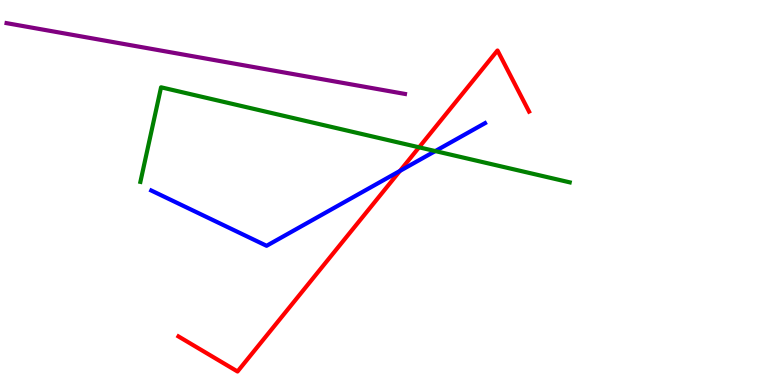[{'lines': ['blue', 'red'], 'intersections': [{'x': 5.16, 'y': 5.56}]}, {'lines': ['green', 'red'], 'intersections': [{'x': 5.41, 'y': 6.17}]}, {'lines': ['purple', 'red'], 'intersections': []}, {'lines': ['blue', 'green'], 'intersections': [{'x': 5.62, 'y': 6.08}]}, {'lines': ['blue', 'purple'], 'intersections': []}, {'lines': ['green', 'purple'], 'intersections': []}]